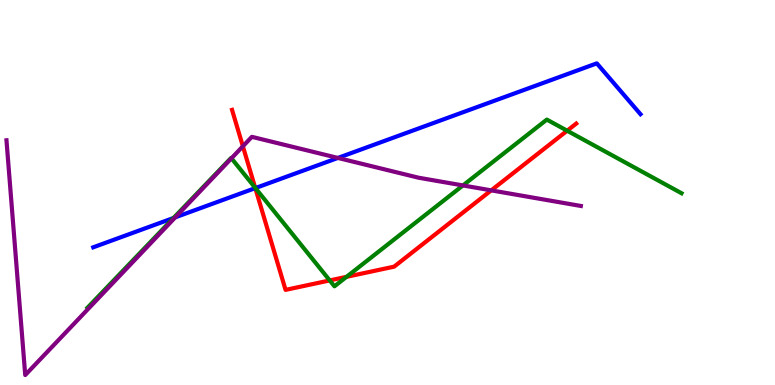[{'lines': ['blue', 'red'], 'intersections': [{'x': 3.29, 'y': 5.11}]}, {'lines': ['green', 'red'], 'intersections': [{'x': 3.29, 'y': 5.12}, {'x': 4.25, 'y': 2.72}, {'x': 4.47, 'y': 2.81}, {'x': 7.32, 'y': 6.6}]}, {'lines': ['purple', 'red'], 'intersections': [{'x': 3.13, 'y': 6.2}, {'x': 6.34, 'y': 5.06}]}, {'lines': ['blue', 'green'], 'intersections': [{'x': 2.24, 'y': 4.34}, {'x': 3.3, 'y': 5.12}]}, {'lines': ['blue', 'purple'], 'intersections': [{'x': 2.26, 'y': 4.35}, {'x': 4.36, 'y': 5.9}]}, {'lines': ['green', 'purple'], 'intersections': [{'x': 2.99, 'y': 5.89}, {'x': 5.97, 'y': 5.18}]}]